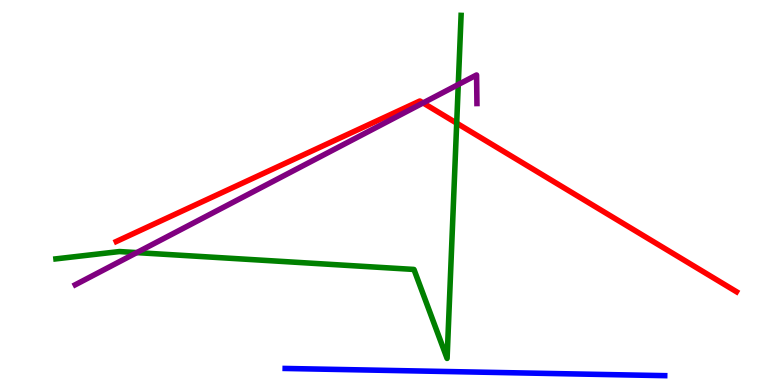[{'lines': ['blue', 'red'], 'intersections': []}, {'lines': ['green', 'red'], 'intersections': [{'x': 5.89, 'y': 6.8}]}, {'lines': ['purple', 'red'], 'intersections': [{'x': 5.46, 'y': 7.33}]}, {'lines': ['blue', 'green'], 'intersections': []}, {'lines': ['blue', 'purple'], 'intersections': []}, {'lines': ['green', 'purple'], 'intersections': [{'x': 1.77, 'y': 3.44}, {'x': 5.91, 'y': 7.8}]}]